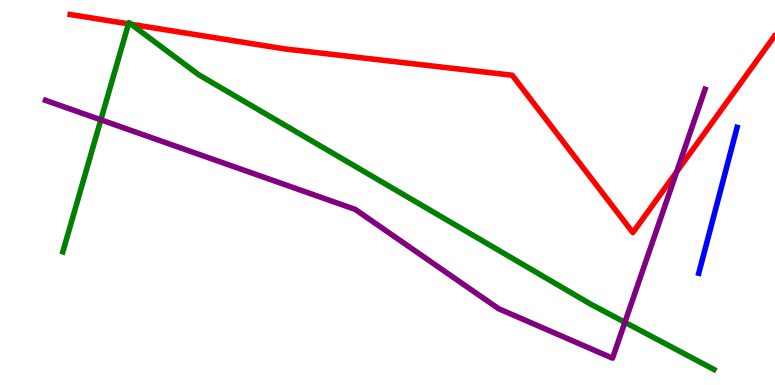[{'lines': ['blue', 'red'], 'intersections': []}, {'lines': ['green', 'red'], 'intersections': [{'x': 1.66, 'y': 9.38}, {'x': 1.69, 'y': 9.37}]}, {'lines': ['purple', 'red'], 'intersections': [{'x': 8.73, 'y': 5.54}]}, {'lines': ['blue', 'green'], 'intersections': []}, {'lines': ['blue', 'purple'], 'intersections': []}, {'lines': ['green', 'purple'], 'intersections': [{'x': 1.3, 'y': 6.89}, {'x': 8.06, 'y': 1.63}]}]